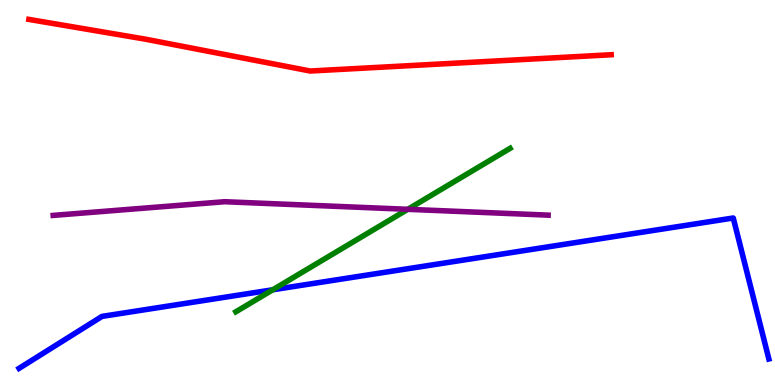[{'lines': ['blue', 'red'], 'intersections': []}, {'lines': ['green', 'red'], 'intersections': []}, {'lines': ['purple', 'red'], 'intersections': []}, {'lines': ['blue', 'green'], 'intersections': [{'x': 3.52, 'y': 2.47}]}, {'lines': ['blue', 'purple'], 'intersections': []}, {'lines': ['green', 'purple'], 'intersections': [{'x': 5.26, 'y': 4.56}]}]